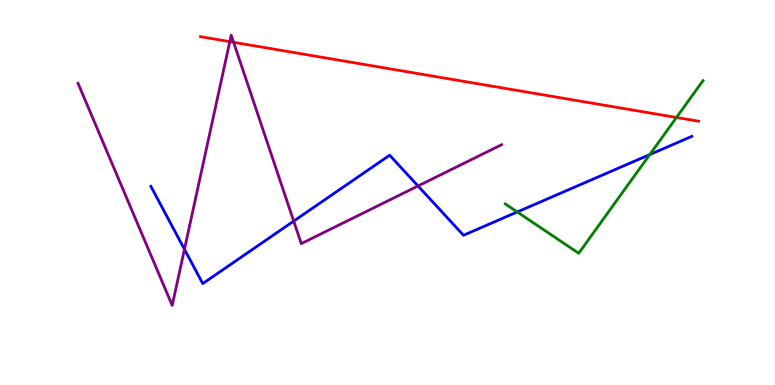[{'lines': ['blue', 'red'], 'intersections': []}, {'lines': ['green', 'red'], 'intersections': [{'x': 8.73, 'y': 6.95}]}, {'lines': ['purple', 'red'], 'intersections': [{'x': 2.97, 'y': 8.92}, {'x': 3.01, 'y': 8.9}]}, {'lines': ['blue', 'green'], 'intersections': [{'x': 6.67, 'y': 4.49}, {'x': 8.38, 'y': 5.99}]}, {'lines': ['blue', 'purple'], 'intersections': [{'x': 2.38, 'y': 3.52}, {'x': 3.79, 'y': 4.26}, {'x': 5.39, 'y': 5.17}]}, {'lines': ['green', 'purple'], 'intersections': []}]